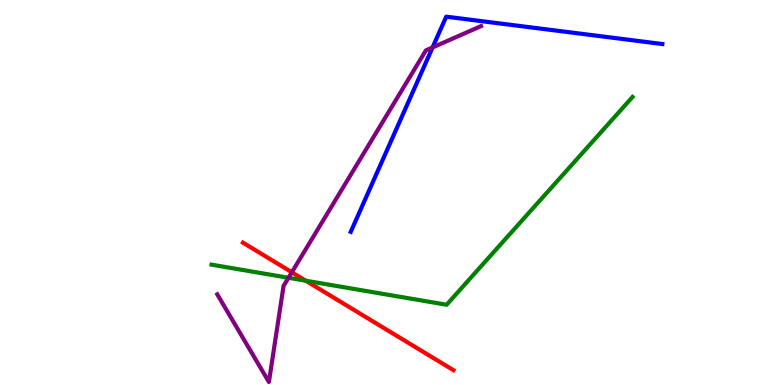[{'lines': ['blue', 'red'], 'intersections': []}, {'lines': ['green', 'red'], 'intersections': [{'x': 3.95, 'y': 2.71}]}, {'lines': ['purple', 'red'], 'intersections': [{'x': 3.77, 'y': 2.93}]}, {'lines': ['blue', 'green'], 'intersections': []}, {'lines': ['blue', 'purple'], 'intersections': [{'x': 5.58, 'y': 8.77}]}, {'lines': ['green', 'purple'], 'intersections': [{'x': 3.72, 'y': 2.78}]}]